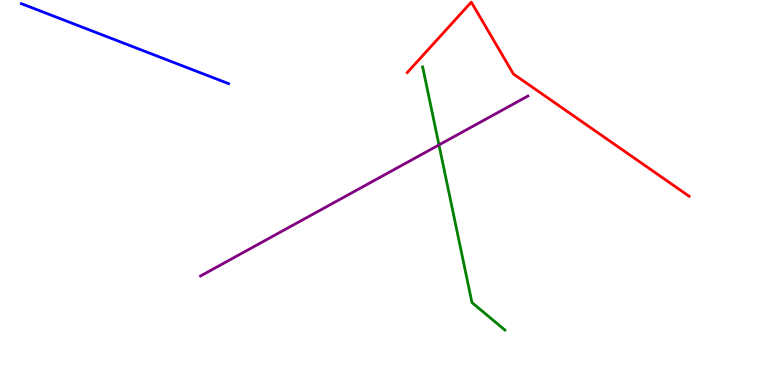[{'lines': ['blue', 'red'], 'intersections': []}, {'lines': ['green', 'red'], 'intersections': []}, {'lines': ['purple', 'red'], 'intersections': []}, {'lines': ['blue', 'green'], 'intersections': []}, {'lines': ['blue', 'purple'], 'intersections': []}, {'lines': ['green', 'purple'], 'intersections': [{'x': 5.66, 'y': 6.24}]}]